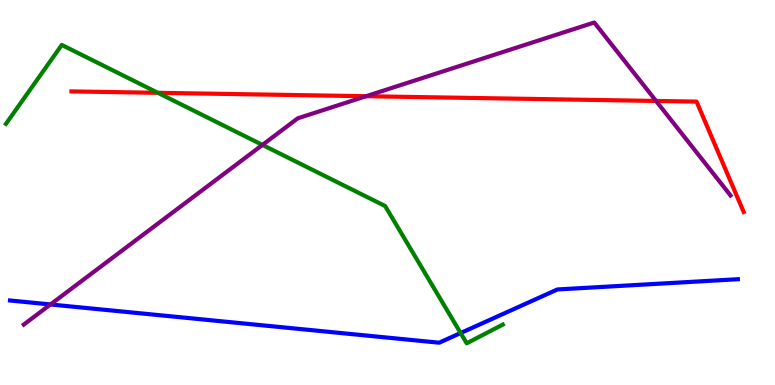[{'lines': ['blue', 'red'], 'intersections': []}, {'lines': ['green', 'red'], 'intersections': [{'x': 2.04, 'y': 7.59}]}, {'lines': ['purple', 'red'], 'intersections': [{'x': 4.72, 'y': 7.5}, {'x': 8.47, 'y': 7.38}]}, {'lines': ['blue', 'green'], 'intersections': [{'x': 5.94, 'y': 1.35}]}, {'lines': ['blue', 'purple'], 'intersections': [{'x': 0.651, 'y': 2.09}]}, {'lines': ['green', 'purple'], 'intersections': [{'x': 3.39, 'y': 6.24}]}]